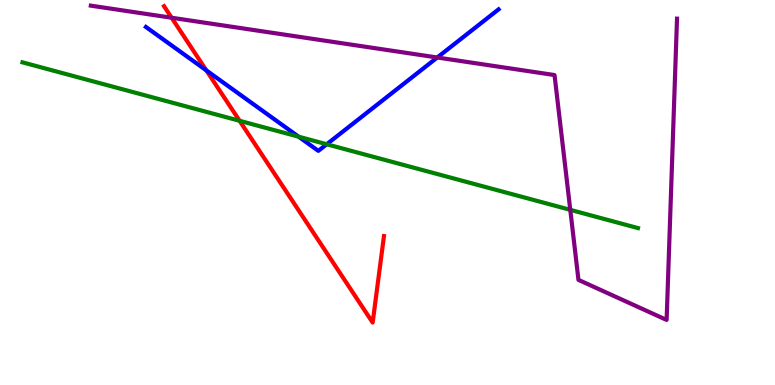[{'lines': ['blue', 'red'], 'intersections': [{'x': 2.66, 'y': 8.17}]}, {'lines': ['green', 'red'], 'intersections': [{'x': 3.09, 'y': 6.86}]}, {'lines': ['purple', 'red'], 'intersections': [{'x': 2.21, 'y': 9.54}]}, {'lines': ['blue', 'green'], 'intersections': [{'x': 3.85, 'y': 6.45}, {'x': 4.22, 'y': 6.25}]}, {'lines': ['blue', 'purple'], 'intersections': [{'x': 5.64, 'y': 8.51}]}, {'lines': ['green', 'purple'], 'intersections': [{'x': 7.36, 'y': 4.55}]}]